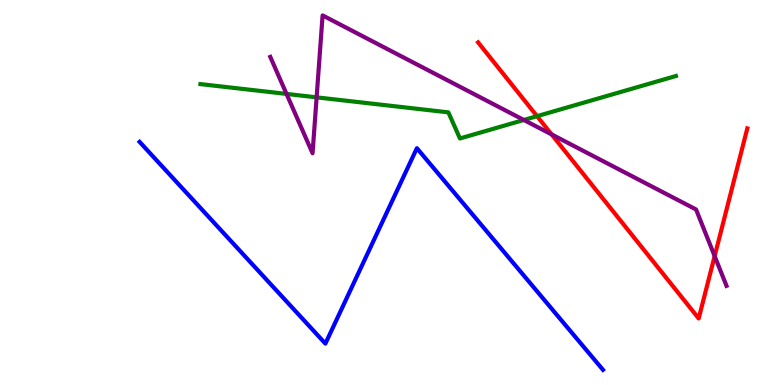[{'lines': ['blue', 'red'], 'intersections': []}, {'lines': ['green', 'red'], 'intersections': [{'x': 6.93, 'y': 6.98}]}, {'lines': ['purple', 'red'], 'intersections': [{'x': 7.12, 'y': 6.51}, {'x': 9.22, 'y': 3.35}]}, {'lines': ['blue', 'green'], 'intersections': []}, {'lines': ['blue', 'purple'], 'intersections': []}, {'lines': ['green', 'purple'], 'intersections': [{'x': 3.7, 'y': 7.56}, {'x': 4.09, 'y': 7.47}, {'x': 6.76, 'y': 6.88}]}]